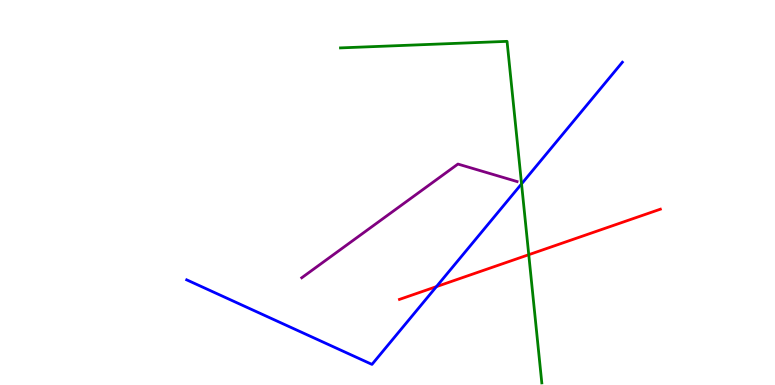[{'lines': ['blue', 'red'], 'intersections': [{'x': 5.63, 'y': 2.56}]}, {'lines': ['green', 'red'], 'intersections': [{'x': 6.82, 'y': 3.38}]}, {'lines': ['purple', 'red'], 'intersections': []}, {'lines': ['blue', 'green'], 'intersections': [{'x': 6.73, 'y': 5.22}]}, {'lines': ['blue', 'purple'], 'intersections': []}, {'lines': ['green', 'purple'], 'intersections': []}]